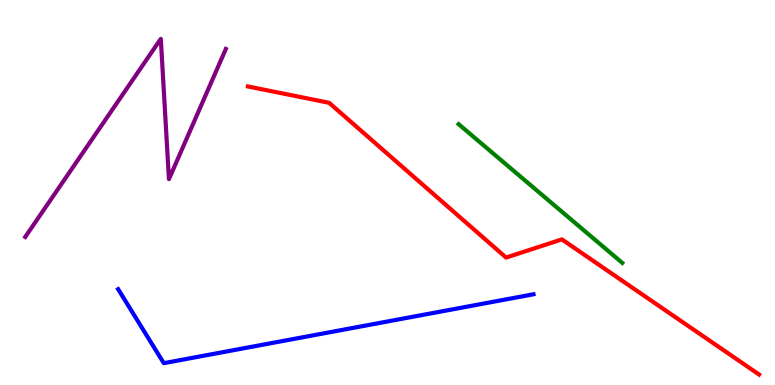[{'lines': ['blue', 'red'], 'intersections': []}, {'lines': ['green', 'red'], 'intersections': []}, {'lines': ['purple', 'red'], 'intersections': []}, {'lines': ['blue', 'green'], 'intersections': []}, {'lines': ['blue', 'purple'], 'intersections': []}, {'lines': ['green', 'purple'], 'intersections': []}]